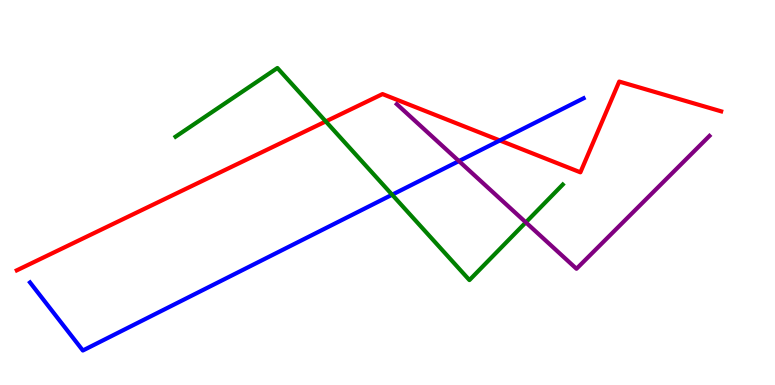[{'lines': ['blue', 'red'], 'intersections': [{'x': 6.45, 'y': 6.35}]}, {'lines': ['green', 'red'], 'intersections': [{'x': 4.2, 'y': 6.85}]}, {'lines': ['purple', 'red'], 'intersections': []}, {'lines': ['blue', 'green'], 'intersections': [{'x': 5.06, 'y': 4.94}]}, {'lines': ['blue', 'purple'], 'intersections': [{'x': 5.92, 'y': 5.82}]}, {'lines': ['green', 'purple'], 'intersections': [{'x': 6.78, 'y': 4.22}]}]